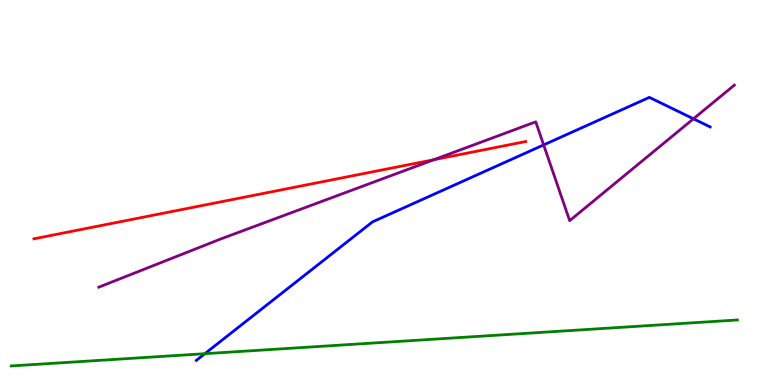[{'lines': ['blue', 'red'], 'intersections': []}, {'lines': ['green', 'red'], 'intersections': []}, {'lines': ['purple', 'red'], 'intersections': [{'x': 5.6, 'y': 5.85}]}, {'lines': ['blue', 'green'], 'intersections': [{'x': 2.64, 'y': 0.813}]}, {'lines': ['blue', 'purple'], 'intersections': [{'x': 7.01, 'y': 6.24}, {'x': 8.95, 'y': 6.91}]}, {'lines': ['green', 'purple'], 'intersections': []}]